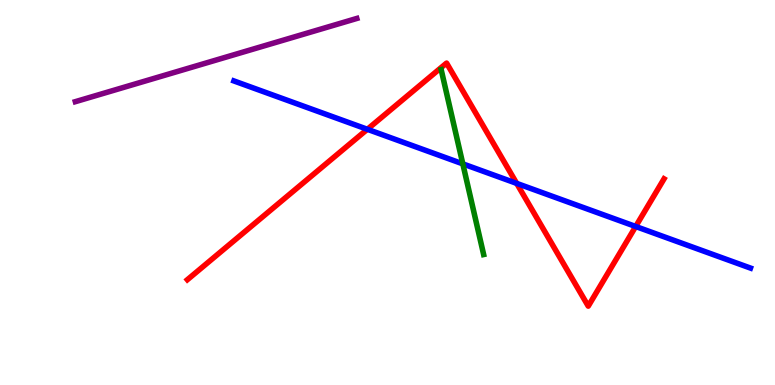[{'lines': ['blue', 'red'], 'intersections': [{'x': 4.74, 'y': 6.64}, {'x': 6.67, 'y': 5.24}, {'x': 8.2, 'y': 4.12}]}, {'lines': ['green', 'red'], 'intersections': []}, {'lines': ['purple', 'red'], 'intersections': []}, {'lines': ['blue', 'green'], 'intersections': [{'x': 5.97, 'y': 5.74}]}, {'lines': ['blue', 'purple'], 'intersections': []}, {'lines': ['green', 'purple'], 'intersections': []}]